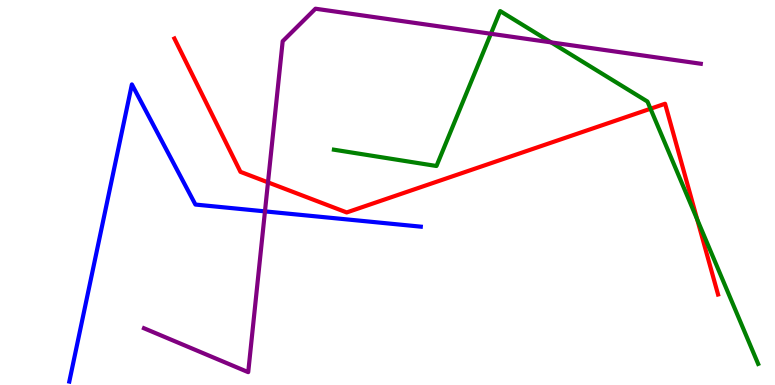[{'lines': ['blue', 'red'], 'intersections': []}, {'lines': ['green', 'red'], 'intersections': [{'x': 8.39, 'y': 7.18}, {'x': 9.0, 'y': 4.3}]}, {'lines': ['purple', 'red'], 'intersections': [{'x': 3.46, 'y': 5.26}]}, {'lines': ['blue', 'green'], 'intersections': []}, {'lines': ['blue', 'purple'], 'intersections': [{'x': 3.42, 'y': 4.51}]}, {'lines': ['green', 'purple'], 'intersections': [{'x': 6.33, 'y': 9.12}, {'x': 7.11, 'y': 8.9}]}]